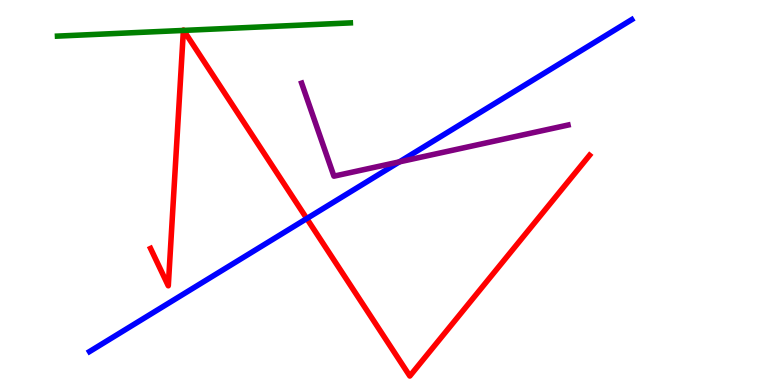[{'lines': ['blue', 'red'], 'intersections': [{'x': 3.96, 'y': 4.32}]}, {'lines': ['green', 'red'], 'intersections': [{'x': 2.37, 'y': 9.21}, {'x': 2.37, 'y': 9.21}]}, {'lines': ['purple', 'red'], 'intersections': []}, {'lines': ['blue', 'green'], 'intersections': []}, {'lines': ['blue', 'purple'], 'intersections': [{'x': 5.15, 'y': 5.8}]}, {'lines': ['green', 'purple'], 'intersections': []}]